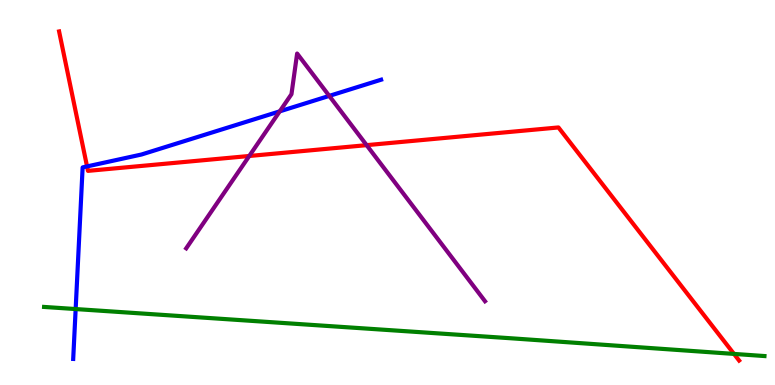[{'lines': ['blue', 'red'], 'intersections': [{'x': 1.12, 'y': 5.68}]}, {'lines': ['green', 'red'], 'intersections': [{'x': 9.47, 'y': 0.807}]}, {'lines': ['purple', 'red'], 'intersections': [{'x': 3.22, 'y': 5.95}, {'x': 4.73, 'y': 6.23}]}, {'lines': ['blue', 'green'], 'intersections': [{'x': 0.976, 'y': 1.97}]}, {'lines': ['blue', 'purple'], 'intersections': [{'x': 3.61, 'y': 7.11}, {'x': 4.25, 'y': 7.51}]}, {'lines': ['green', 'purple'], 'intersections': []}]